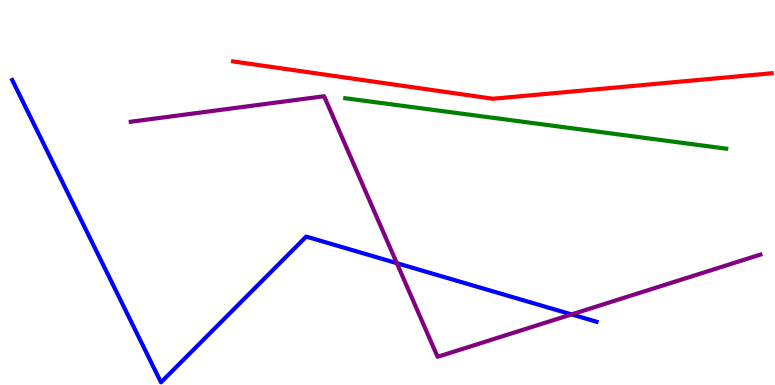[{'lines': ['blue', 'red'], 'intersections': []}, {'lines': ['green', 'red'], 'intersections': []}, {'lines': ['purple', 'red'], 'intersections': []}, {'lines': ['blue', 'green'], 'intersections': []}, {'lines': ['blue', 'purple'], 'intersections': [{'x': 5.12, 'y': 3.16}, {'x': 7.37, 'y': 1.83}]}, {'lines': ['green', 'purple'], 'intersections': []}]